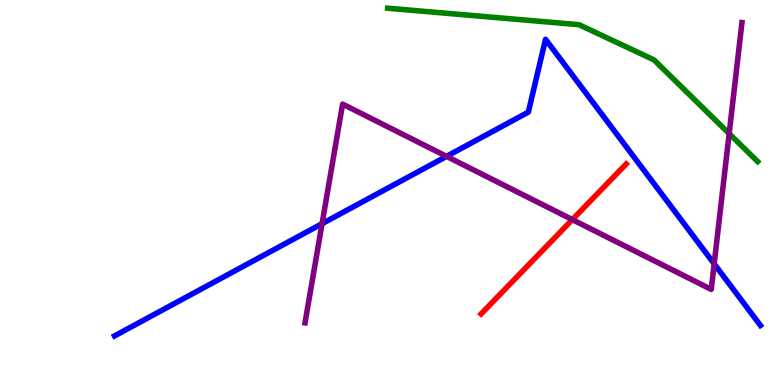[{'lines': ['blue', 'red'], 'intersections': []}, {'lines': ['green', 'red'], 'intersections': []}, {'lines': ['purple', 'red'], 'intersections': [{'x': 7.39, 'y': 4.3}]}, {'lines': ['blue', 'green'], 'intersections': []}, {'lines': ['blue', 'purple'], 'intersections': [{'x': 4.16, 'y': 4.19}, {'x': 5.76, 'y': 5.94}, {'x': 9.22, 'y': 3.15}]}, {'lines': ['green', 'purple'], 'intersections': [{'x': 9.41, 'y': 6.53}]}]